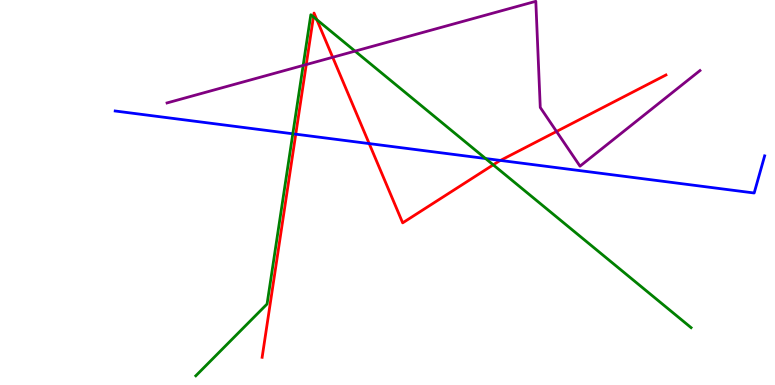[{'lines': ['blue', 'red'], 'intersections': [{'x': 3.82, 'y': 6.52}, {'x': 4.76, 'y': 6.27}, {'x': 6.46, 'y': 5.83}]}, {'lines': ['green', 'red'], 'intersections': [{'x': 4.04, 'y': 9.56}, {'x': 4.09, 'y': 9.49}, {'x': 6.36, 'y': 5.72}]}, {'lines': ['purple', 'red'], 'intersections': [{'x': 3.95, 'y': 8.32}, {'x': 4.29, 'y': 8.51}, {'x': 7.18, 'y': 6.59}]}, {'lines': ['blue', 'green'], 'intersections': [{'x': 3.78, 'y': 6.52}, {'x': 6.27, 'y': 5.88}]}, {'lines': ['blue', 'purple'], 'intersections': []}, {'lines': ['green', 'purple'], 'intersections': [{'x': 3.91, 'y': 8.3}, {'x': 4.58, 'y': 8.67}]}]